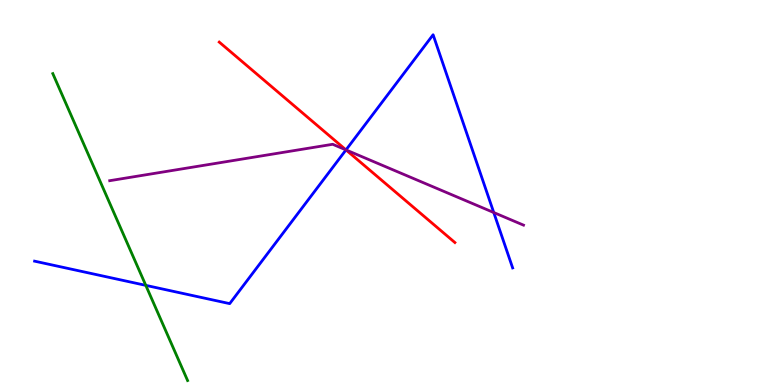[{'lines': ['blue', 'red'], 'intersections': [{'x': 4.46, 'y': 6.11}]}, {'lines': ['green', 'red'], 'intersections': []}, {'lines': ['purple', 'red'], 'intersections': [{'x': 4.46, 'y': 6.11}]}, {'lines': ['blue', 'green'], 'intersections': [{'x': 1.88, 'y': 2.59}]}, {'lines': ['blue', 'purple'], 'intersections': [{'x': 4.46, 'y': 6.11}, {'x': 6.37, 'y': 4.48}]}, {'lines': ['green', 'purple'], 'intersections': []}]